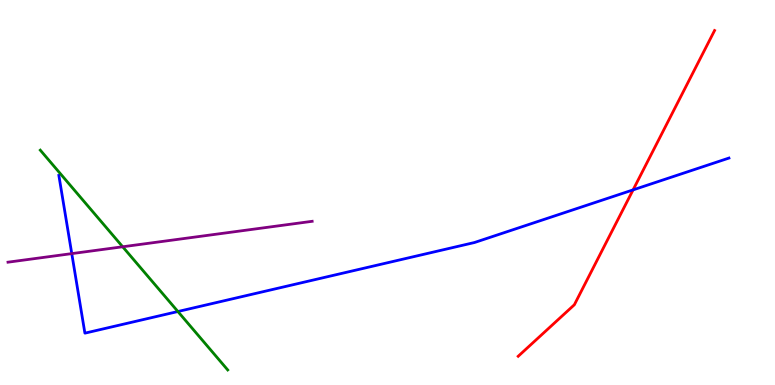[{'lines': ['blue', 'red'], 'intersections': [{'x': 8.17, 'y': 5.07}]}, {'lines': ['green', 'red'], 'intersections': []}, {'lines': ['purple', 'red'], 'intersections': []}, {'lines': ['blue', 'green'], 'intersections': [{'x': 2.3, 'y': 1.91}]}, {'lines': ['blue', 'purple'], 'intersections': [{'x': 0.926, 'y': 3.41}]}, {'lines': ['green', 'purple'], 'intersections': [{'x': 1.58, 'y': 3.59}]}]